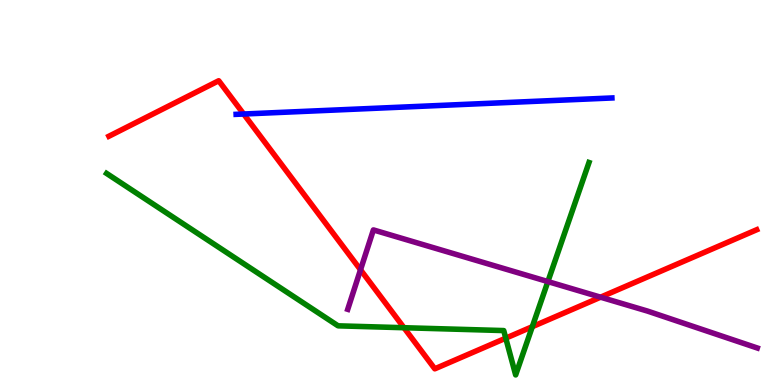[{'lines': ['blue', 'red'], 'intersections': [{'x': 3.14, 'y': 7.04}]}, {'lines': ['green', 'red'], 'intersections': [{'x': 5.21, 'y': 1.49}, {'x': 6.53, 'y': 1.22}, {'x': 6.87, 'y': 1.51}]}, {'lines': ['purple', 'red'], 'intersections': [{'x': 4.65, 'y': 2.99}, {'x': 7.75, 'y': 2.28}]}, {'lines': ['blue', 'green'], 'intersections': []}, {'lines': ['blue', 'purple'], 'intersections': []}, {'lines': ['green', 'purple'], 'intersections': [{'x': 7.07, 'y': 2.69}]}]